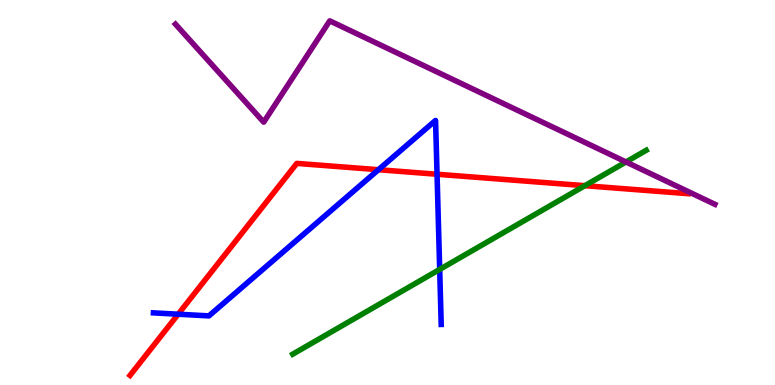[{'lines': ['blue', 'red'], 'intersections': [{'x': 2.3, 'y': 1.84}, {'x': 4.88, 'y': 5.59}, {'x': 5.64, 'y': 5.47}]}, {'lines': ['green', 'red'], 'intersections': [{'x': 7.55, 'y': 5.18}]}, {'lines': ['purple', 'red'], 'intersections': []}, {'lines': ['blue', 'green'], 'intersections': [{'x': 5.67, 'y': 3.0}]}, {'lines': ['blue', 'purple'], 'intersections': []}, {'lines': ['green', 'purple'], 'intersections': [{'x': 8.08, 'y': 5.79}]}]